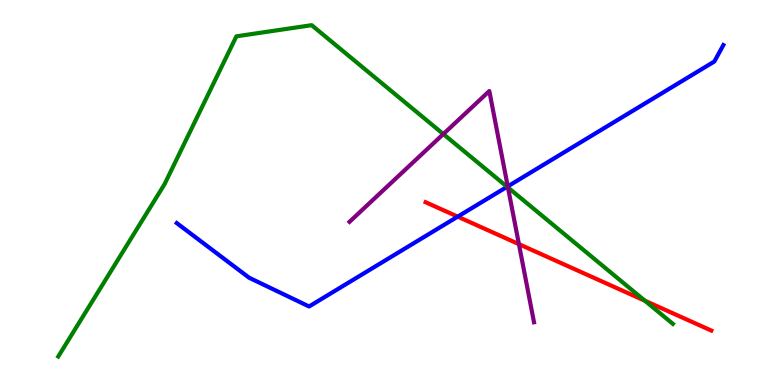[{'lines': ['blue', 'red'], 'intersections': [{'x': 5.91, 'y': 4.37}]}, {'lines': ['green', 'red'], 'intersections': [{'x': 8.32, 'y': 2.19}]}, {'lines': ['purple', 'red'], 'intersections': [{'x': 6.7, 'y': 3.66}]}, {'lines': ['blue', 'green'], 'intersections': [{'x': 6.54, 'y': 5.15}]}, {'lines': ['blue', 'purple'], 'intersections': [{'x': 6.55, 'y': 5.16}]}, {'lines': ['green', 'purple'], 'intersections': [{'x': 5.72, 'y': 6.52}, {'x': 6.55, 'y': 5.13}]}]